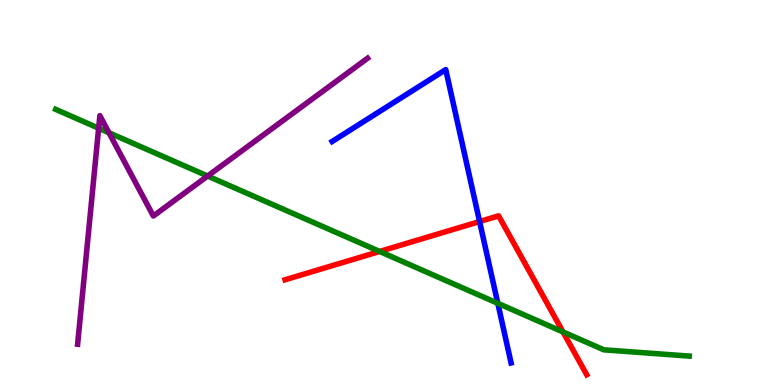[{'lines': ['blue', 'red'], 'intersections': [{'x': 6.19, 'y': 4.25}]}, {'lines': ['green', 'red'], 'intersections': [{'x': 4.9, 'y': 3.47}, {'x': 7.26, 'y': 1.38}]}, {'lines': ['purple', 'red'], 'intersections': []}, {'lines': ['blue', 'green'], 'intersections': [{'x': 6.42, 'y': 2.12}]}, {'lines': ['blue', 'purple'], 'intersections': []}, {'lines': ['green', 'purple'], 'intersections': [{'x': 1.27, 'y': 6.67}, {'x': 1.41, 'y': 6.55}, {'x': 2.68, 'y': 5.43}]}]